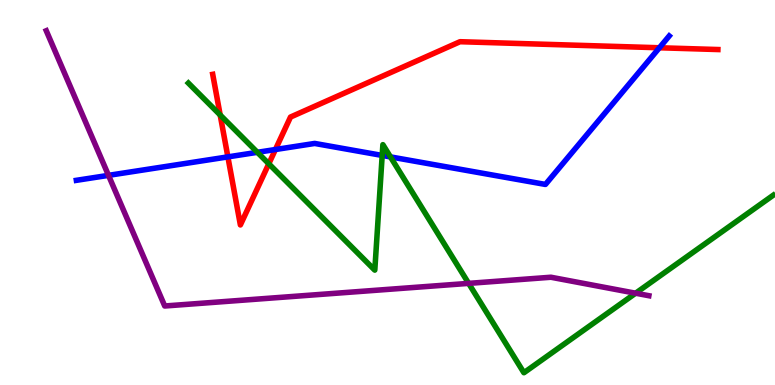[{'lines': ['blue', 'red'], 'intersections': [{'x': 2.94, 'y': 5.93}, {'x': 3.55, 'y': 6.12}, {'x': 8.51, 'y': 8.76}]}, {'lines': ['green', 'red'], 'intersections': [{'x': 2.84, 'y': 7.01}, {'x': 3.47, 'y': 5.75}]}, {'lines': ['purple', 'red'], 'intersections': []}, {'lines': ['blue', 'green'], 'intersections': [{'x': 3.32, 'y': 6.04}, {'x': 4.93, 'y': 5.96}, {'x': 5.04, 'y': 5.92}]}, {'lines': ['blue', 'purple'], 'intersections': [{'x': 1.4, 'y': 5.45}]}, {'lines': ['green', 'purple'], 'intersections': [{'x': 6.05, 'y': 2.64}, {'x': 8.2, 'y': 2.38}]}]